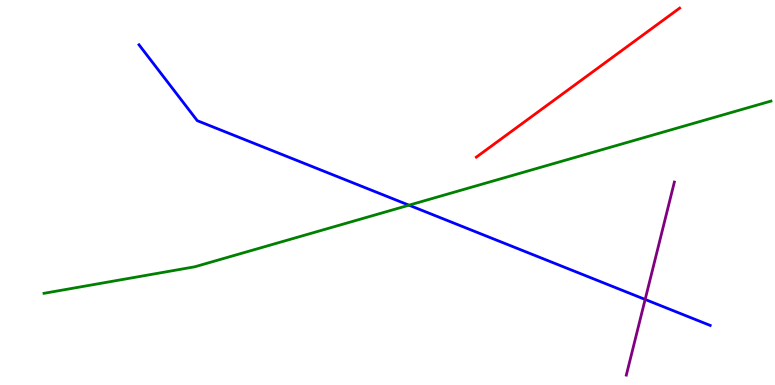[{'lines': ['blue', 'red'], 'intersections': []}, {'lines': ['green', 'red'], 'intersections': []}, {'lines': ['purple', 'red'], 'intersections': []}, {'lines': ['blue', 'green'], 'intersections': [{'x': 5.28, 'y': 4.67}]}, {'lines': ['blue', 'purple'], 'intersections': [{'x': 8.32, 'y': 2.22}]}, {'lines': ['green', 'purple'], 'intersections': []}]